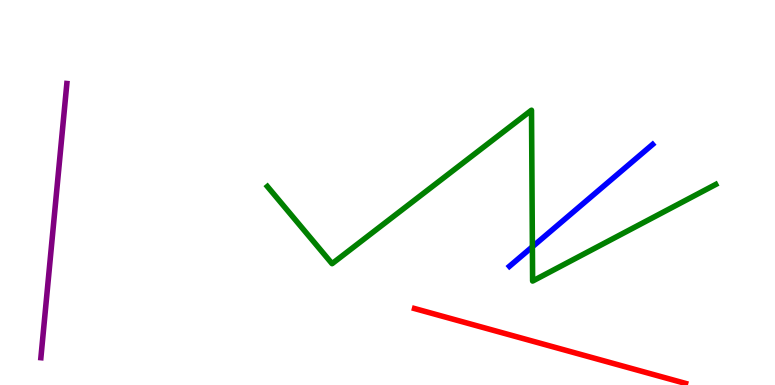[{'lines': ['blue', 'red'], 'intersections': []}, {'lines': ['green', 'red'], 'intersections': []}, {'lines': ['purple', 'red'], 'intersections': []}, {'lines': ['blue', 'green'], 'intersections': [{'x': 6.87, 'y': 3.59}]}, {'lines': ['blue', 'purple'], 'intersections': []}, {'lines': ['green', 'purple'], 'intersections': []}]